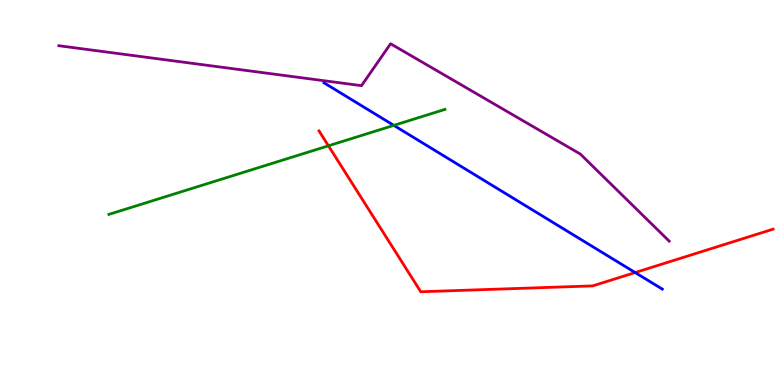[{'lines': ['blue', 'red'], 'intersections': [{'x': 8.2, 'y': 2.92}]}, {'lines': ['green', 'red'], 'intersections': [{'x': 4.24, 'y': 6.21}]}, {'lines': ['purple', 'red'], 'intersections': []}, {'lines': ['blue', 'green'], 'intersections': [{'x': 5.08, 'y': 6.74}]}, {'lines': ['blue', 'purple'], 'intersections': []}, {'lines': ['green', 'purple'], 'intersections': []}]